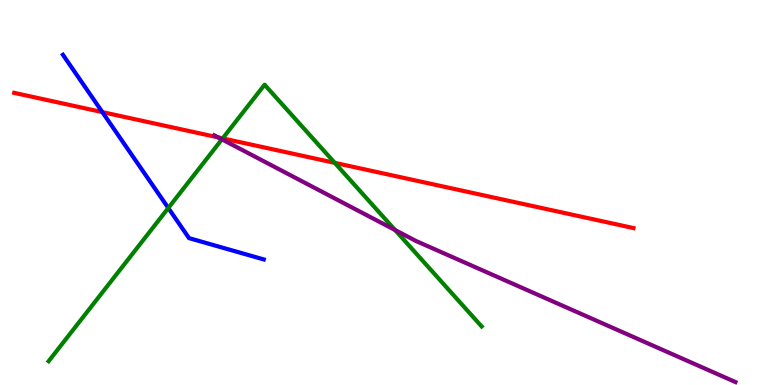[{'lines': ['blue', 'red'], 'intersections': [{'x': 1.32, 'y': 7.09}]}, {'lines': ['green', 'red'], 'intersections': [{'x': 2.87, 'y': 6.41}, {'x': 4.32, 'y': 5.77}]}, {'lines': ['purple', 'red'], 'intersections': [{'x': 2.82, 'y': 6.43}]}, {'lines': ['blue', 'green'], 'intersections': [{'x': 2.17, 'y': 4.6}]}, {'lines': ['blue', 'purple'], 'intersections': []}, {'lines': ['green', 'purple'], 'intersections': [{'x': 2.86, 'y': 6.38}, {'x': 5.1, 'y': 4.03}]}]